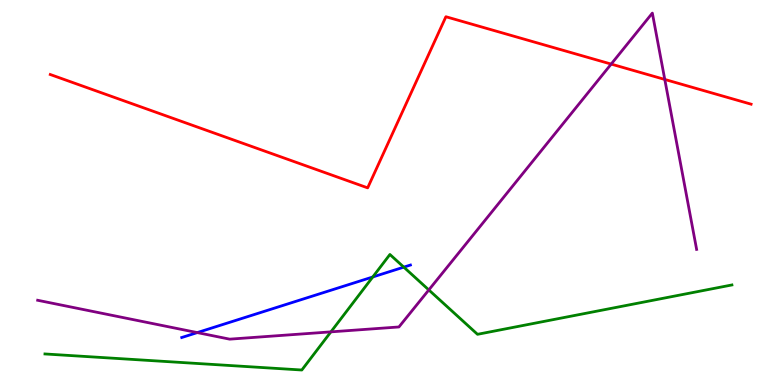[{'lines': ['blue', 'red'], 'intersections': []}, {'lines': ['green', 'red'], 'intersections': []}, {'lines': ['purple', 'red'], 'intersections': [{'x': 7.89, 'y': 8.34}, {'x': 8.58, 'y': 7.94}]}, {'lines': ['blue', 'green'], 'intersections': [{'x': 4.81, 'y': 2.81}, {'x': 5.21, 'y': 3.06}]}, {'lines': ['blue', 'purple'], 'intersections': [{'x': 2.55, 'y': 1.36}]}, {'lines': ['green', 'purple'], 'intersections': [{'x': 4.27, 'y': 1.38}, {'x': 5.53, 'y': 2.47}]}]